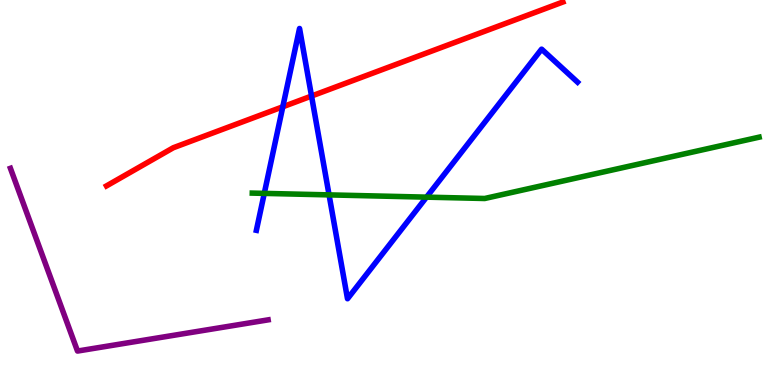[{'lines': ['blue', 'red'], 'intersections': [{'x': 3.65, 'y': 7.23}, {'x': 4.02, 'y': 7.51}]}, {'lines': ['green', 'red'], 'intersections': []}, {'lines': ['purple', 'red'], 'intersections': []}, {'lines': ['blue', 'green'], 'intersections': [{'x': 3.41, 'y': 4.98}, {'x': 4.25, 'y': 4.94}, {'x': 5.5, 'y': 4.88}]}, {'lines': ['blue', 'purple'], 'intersections': []}, {'lines': ['green', 'purple'], 'intersections': []}]